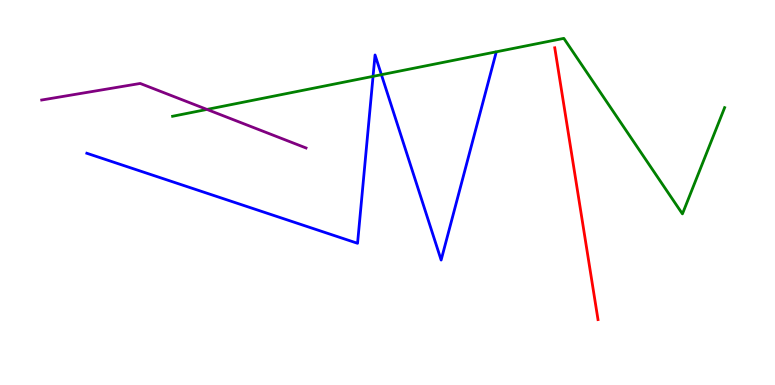[{'lines': ['blue', 'red'], 'intersections': []}, {'lines': ['green', 'red'], 'intersections': []}, {'lines': ['purple', 'red'], 'intersections': []}, {'lines': ['blue', 'green'], 'intersections': [{'x': 4.81, 'y': 8.02}, {'x': 4.92, 'y': 8.06}]}, {'lines': ['blue', 'purple'], 'intersections': []}, {'lines': ['green', 'purple'], 'intersections': [{'x': 2.67, 'y': 7.16}]}]